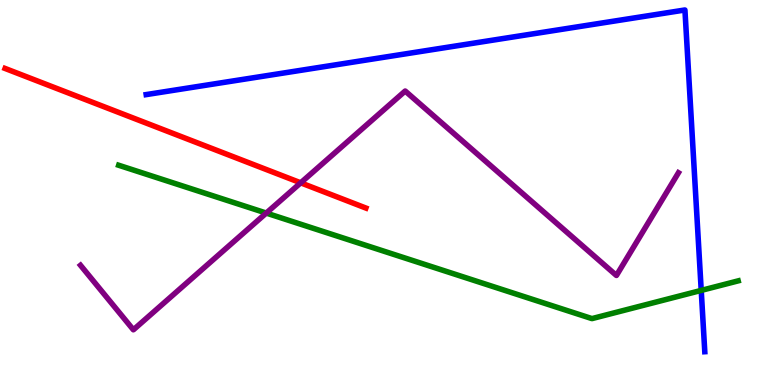[{'lines': ['blue', 'red'], 'intersections': []}, {'lines': ['green', 'red'], 'intersections': []}, {'lines': ['purple', 'red'], 'intersections': [{'x': 3.88, 'y': 5.25}]}, {'lines': ['blue', 'green'], 'intersections': [{'x': 9.05, 'y': 2.46}]}, {'lines': ['blue', 'purple'], 'intersections': []}, {'lines': ['green', 'purple'], 'intersections': [{'x': 3.44, 'y': 4.47}]}]